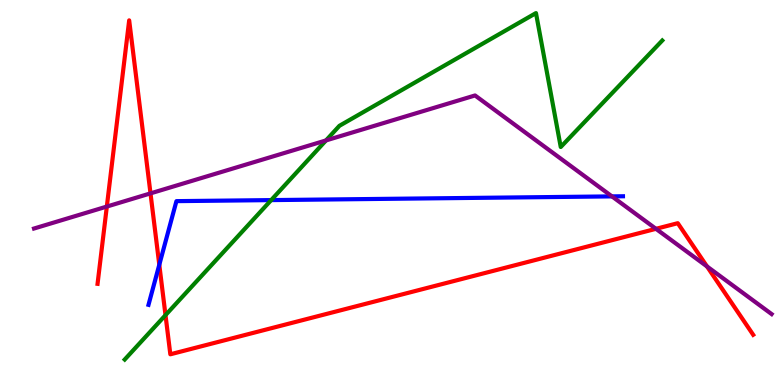[{'lines': ['blue', 'red'], 'intersections': [{'x': 2.06, 'y': 3.12}]}, {'lines': ['green', 'red'], 'intersections': [{'x': 2.14, 'y': 1.81}]}, {'lines': ['purple', 'red'], 'intersections': [{'x': 1.38, 'y': 4.63}, {'x': 1.94, 'y': 4.98}, {'x': 8.46, 'y': 4.06}, {'x': 9.12, 'y': 3.08}]}, {'lines': ['blue', 'green'], 'intersections': [{'x': 3.5, 'y': 4.8}]}, {'lines': ['blue', 'purple'], 'intersections': [{'x': 7.9, 'y': 4.9}]}, {'lines': ['green', 'purple'], 'intersections': [{'x': 4.21, 'y': 6.35}]}]